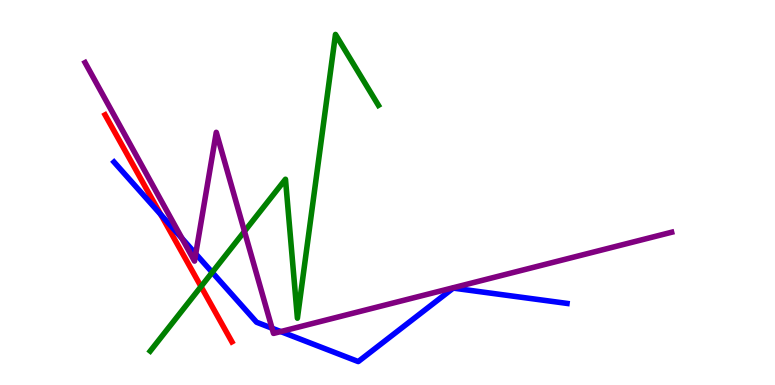[{'lines': ['blue', 'red'], 'intersections': [{'x': 2.07, 'y': 4.43}]}, {'lines': ['green', 'red'], 'intersections': [{'x': 2.59, 'y': 2.56}]}, {'lines': ['purple', 'red'], 'intersections': []}, {'lines': ['blue', 'green'], 'intersections': [{'x': 2.74, 'y': 2.93}]}, {'lines': ['blue', 'purple'], 'intersections': [{'x': 2.35, 'y': 3.81}, {'x': 2.53, 'y': 3.41}, {'x': 3.51, 'y': 1.48}, {'x': 3.62, 'y': 1.39}]}, {'lines': ['green', 'purple'], 'intersections': [{'x': 3.15, 'y': 3.99}]}]